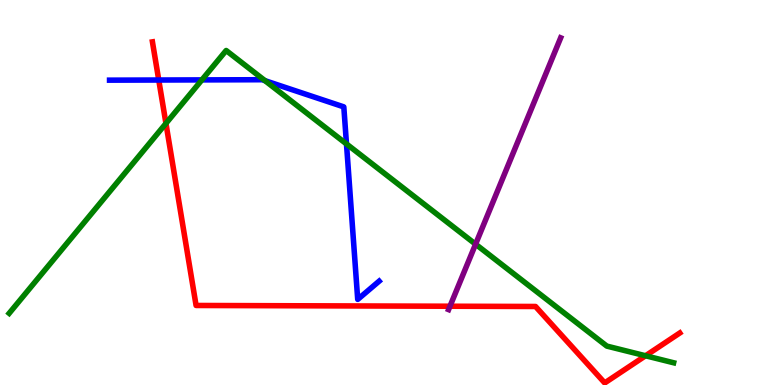[{'lines': ['blue', 'red'], 'intersections': [{'x': 2.05, 'y': 7.92}]}, {'lines': ['green', 'red'], 'intersections': [{'x': 2.14, 'y': 6.79}, {'x': 8.33, 'y': 0.759}]}, {'lines': ['purple', 'red'], 'intersections': [{'x': 5.81, 'y': 2.05}]}, {'lines': ['blue', 'green'], 'intersections': [{'x': 2.6, 'y': 7.92}, {'x': 3.42, 'y': 7.9}, {'x': 4.47, 'y': 6.26}]}, {'lines': ['blue', 'purple'], 'intersections': []}, {'lines': ['green', 'purple'], 'intersections': [{'x': 6.14, 'y': 3.66}]}]